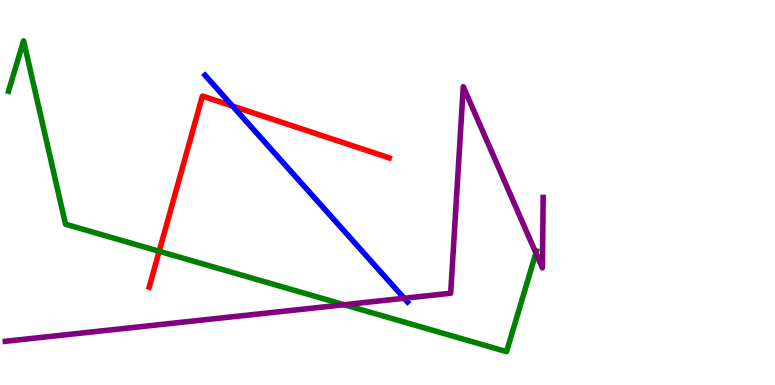[{'lines': ['blue', 'red'], 'intersections': [{'x': 3.0, 'y': 7.25}]}, {'lines': ['green', 'red'], 'intersections': [{'x': 2.05, 'y': 3.47}]}, {'lines': ['purple', 'red'], 'intersections': []}, {'lines': ['blue', 'green'], 'intersections': []}, {'lines': ['blue', 'purple'], 'intersections': [{'x': 5.22, 'y': 2.25}]}, {'lines': ['green', 'purple'], 'intersections': [{'x': 4.44, 'y': 2.08}, {'x': 6.92, 'y': 3.43}]}]